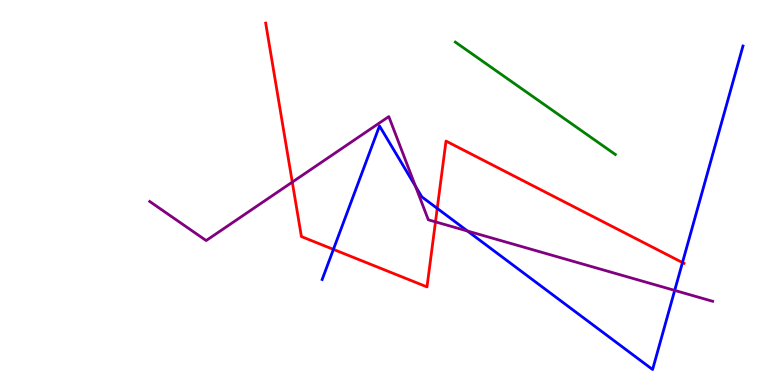[{'lines': ['blue', 'red'], 'intersections': [{'x': 4.3, 'y': 3.52}, {'x': 5.64, 'y': 4.59}, {'x': 8.81, 'y': 3.18}]}, {'lines': ['green', 'red'], 'intersections': []}, {'lines': ['purple', 'red'], 'intersections': [{'x': 3.77, 'y': 5.27}, {'x': 5.62, 'y': 4.24}]}, {'lines': ['blue', 'green'], 'intersections': []}, {'lines': ['blue', 'purple'], 'intersections': [{'x': 5.36, 'y': 5.16}, {'x': 6.03, 'y': 4.0}, {'x': 8.71, 'y': 2.46}]}, {'lines': ['green', 'purple'], 'intersections': []}]